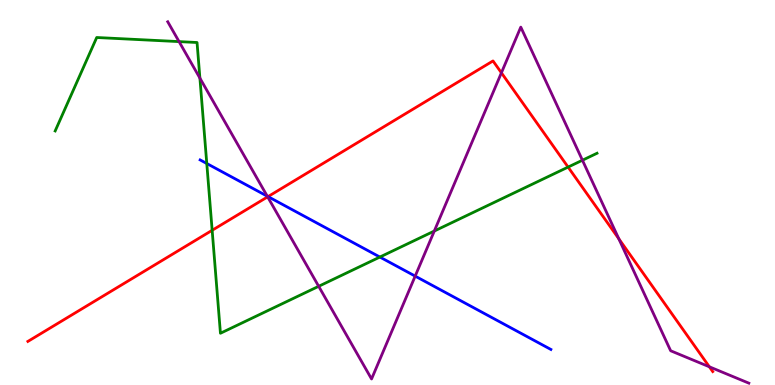[{'lines': ['blue', 'red'], 'intersections': [{'x': 3.46, 'y': 4.89}]}, {'lines': ['green', 'red'], 'intersections': [{'x': 2.74, 'y': 4.02}, {'x': 7.33, 'y': 5.66}]}, {'lines': ['purple', 'red'], 'intersections': [{'x': 3.45, 'y': 4.89}, {'x': 6.47, 'y': 8.11}, {'x': 7.98, 'y': 3.8}, {'x': 9.15, 'y': 0.473}]}, {'lines': ['blue', 'green'], 'intersections': [{'x': 2.67, 'y': 5.75}, {'x': 4.9, 'y': 3.32}]}, {'lines': ['blue', 'purple'], 'intersections': [{'x': 3.45, 'y': 4.9}, {'x': 5.36, 'y': 2.83}]}, {'lines': ['green', 'purple'], 'intersections': [{'x': 2.31, 'y': 8.92}, {'x': 2.58, 'y': 7.97}, {'x': 4.11, 'y': 2.56}, {'x': 5.6, 'y': 4.0}, {'x': 7.52, 'y': 5.84}]}]